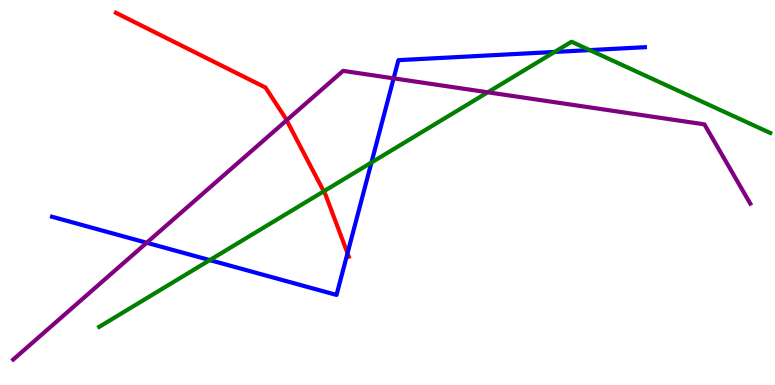[{'lines': ['blue', 'red'], 'intersections': [{'x': 4.48, 'y': 3.42}]}, {'lines': ['green', 'red'], 'intersections': [{'x': 4.18, 'y': 5.03}]}, {'lines': ['purple', 'red'], 'intersections': [{'x': 3.7, 'y': 6.88}]}, {'lines': ['blue', 'green'], 'intersections': [{'x': 2.71, 'y': 3.24}, {'x': 4.79, 'y': 5.78}, {'x': 7.16, 'y': 8.65}, {'x': 7.61, 'y': 8.7}]}, {'lines': ['blue', 'purple'], 'intersections': [{'x': 1.89, 'y': 3.69}, {'x': 5.08, 'y': 7.96}]}, {'lines': ['green', 'purple'], 'intersections': [{'x': 6.29, 'y': 7.6}]}]